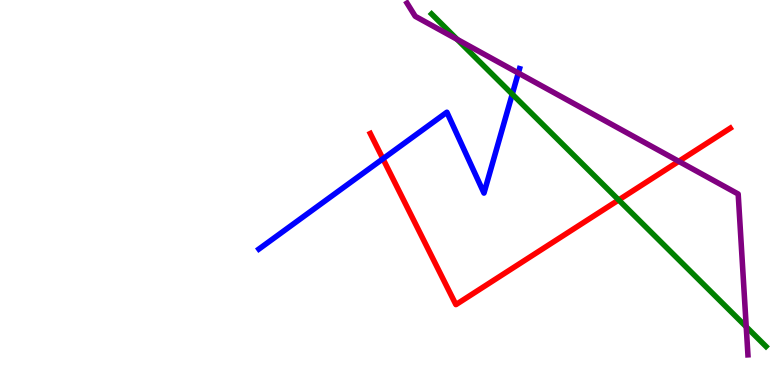[{'lines': ['blue', 'red'], 'intersections': [{'x': 4.94, 'y': 5.88}]}, {'lines': ['green', 'red'], 'intersections': [{'x': 7.98, 'y': 4.81}]}, {'lines': ['purple', 'red'], 'intersections': [{'x': 8.76, 'y': 5.81}]}, {'lines': ['blue', 'green'], 'intersections': [{'x': 6.61, 'y': 7.55}]}, {'lines': ['blue', 'purple'], 'intersections': [{'x': 6.69, 'y': 8.1}]}, {'lines': ['green', 'purple'], 'intersections': [{'x': 5.9, 'y': 8.98}, {'x': 9.63, 'y': 1.51}]}]